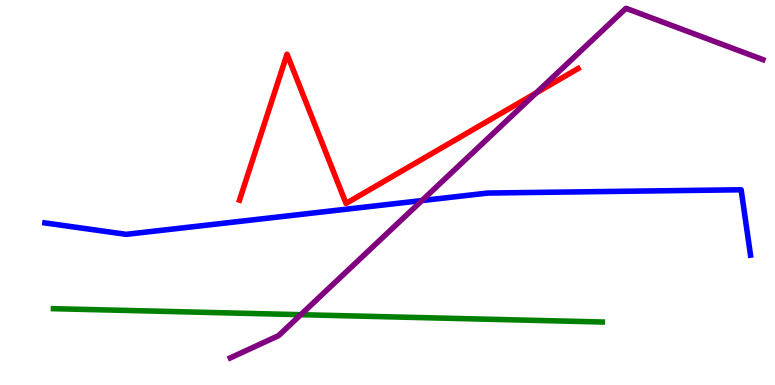[{'lines': ['blue', 'red'], 'intersections': []}, {'lines': ['green', 'red'], 'intersections': []}, {'lines': ['purple', 'red'], 'intersections': [{'x': 6.92, 'y': 7.59}]}, {'lines': ['blue', 'green'], 'intersections': []}, {'lines': ['blue', 'purple'], 'intersections': [{'x': 5.44, 'y': 4.79}]}, {'lines': ['green', 'purple'], 'intersections': [{'x': 3.88, 'y': 1.83}]}]